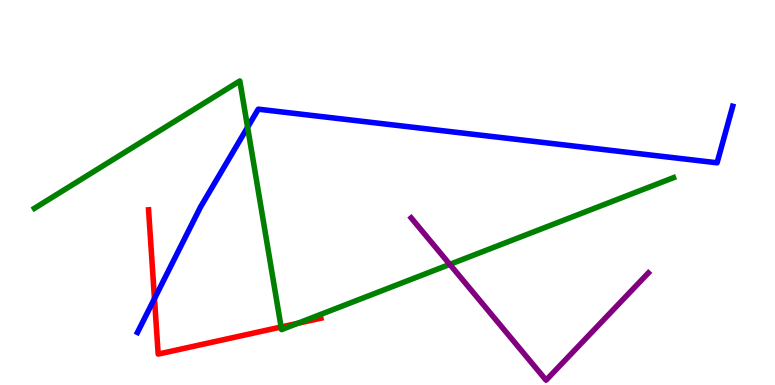[{'lines': ['blue', 'red'], 'intersections': [{'x': 1.99, 'y': 2.24}]}, {'lines': ['green', 'red'], 'intersections': [{'x': 3.63, 'y': 1.51}, {'x': 3.84, 'y': 1.6}]}, {'lines': ['purple', 'red'], 'intersections': []}, {'lines': ['blue', 'green'], 'intersections': [{'x': 3.19, 'y': 6.7}]}, {'lines': ['blue', 'purple'], 'intersections': []}, {'lines': ['green', 'purple'], 'intersections': [{'x': 5.8, 'y': 3.13}]}]